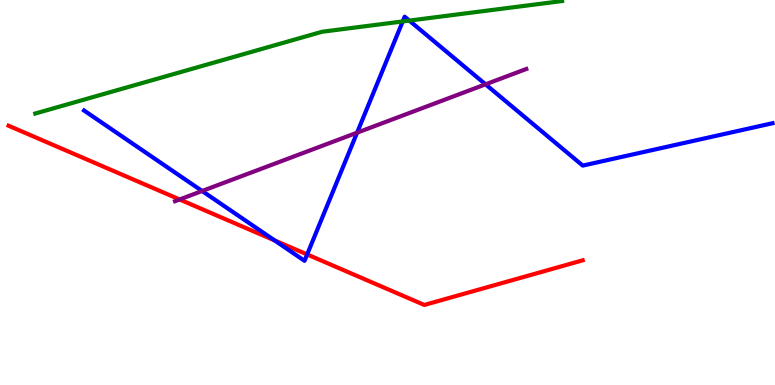[{'lines': ['blue', 'red'], 'intersections': [{'x': 3.54, 'y': 3.76}, {'x': 3.96, 'y': 3.39}]}, {'lines': ['green', 'red'], 'intersections': []}, {'lines': ['purple', 'red'], 'intersections': [{'x': 2.32, 'y': 4.82}]}, {'lines': ['blue', 'green'], 'intersections': [{'x': 5.2, 'y': 9.44}, {'x': 5.28, 'y': 9.47}]}, {'lines': ['blue', 'purple'], 'intersections': [{'x': 2.61, 'y': 5.04}, {'x': 4.61, 'y': 6.55}, {'x': 6.27, 'y': 7.81}]}, {'lines': ['green', 'purple'], 'intersections': []}]